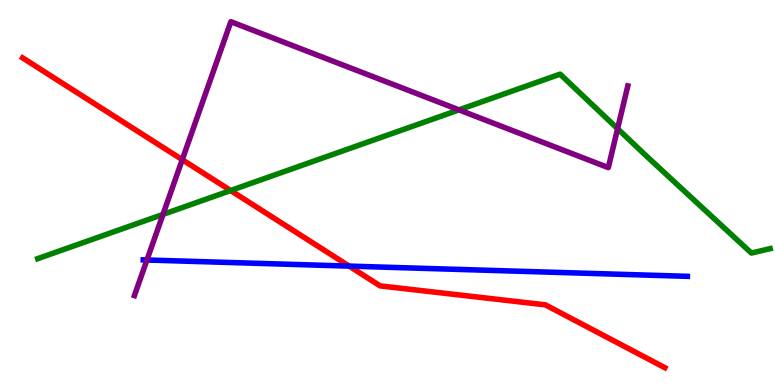[{'lines': ['blue', 'red'], 'intersections': [{'x': 4.5, 'y': 3.09}]}, {'lines': ['green', 'red'], 'intersections': [{'x': 2.98, 'y': 5.05}]}, {'lines': ['purple', 'red'], 'intersections': [{'x': 2.35, 'y': 5.85}]}, {'lines': ['blue', 'green'], 'intersections': []}, {'lines': ['blue', 'purple'], 'intersections': [{'x': 1.9, 'y': 3.25}]}, {'lines': ['green', 'purple'], 'intersections': [{'x': 2.1, 'y': 4.43}, {'x': 5.92, 'y': 7.15}, {'x': 7.97, 'y': 6.66}]}]